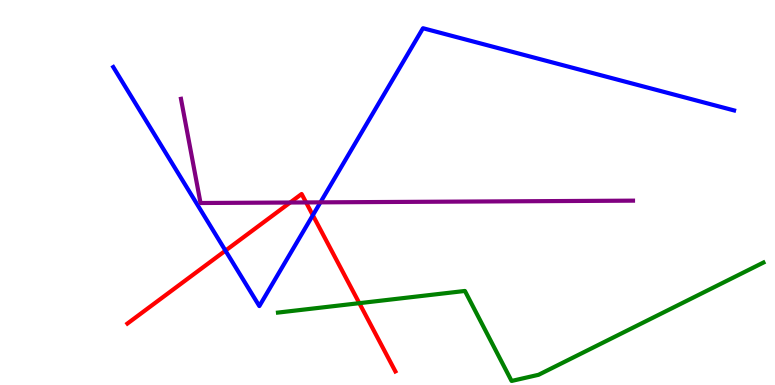[{'lines': ['blue', 'red'], 'intersections': [{'x': 2.91, 'y': 3.49}, {'x': 4.04, 'y': 4.41}]}, {'lines': ['green', 'red'], 'intersections': [{'x': 4.64, 'y': 2.13}]}, {'lines': ['purple', 'red'], 'intersections': [{'x': 3.74, 'y': 4.74}, {'x': 3.95, 'y': 4.74}]}, {'lines': ['blue', 'green'], 'intersections': []}, {'lines': ['blue', 'purple'], 'intersections': [{'x': 4.13, 'y': 4.74}]}, {'lines': ['green', 'purple'], 'intersections': []}]